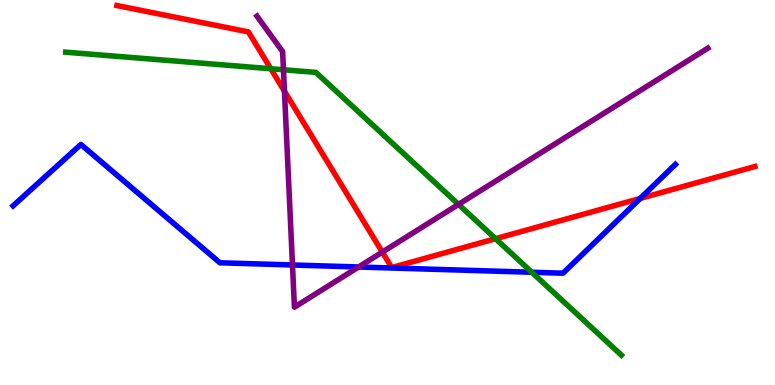[{'lines': ['blue', 'red'], 'intersections': [{'x': 8.26, 'y': 4.85}]}, {'lines': ['green', 'red'], 'intersections': [{'x': 3.49, 'y': 8.21}, {'x': 6.39, 'y': 3.8}]}, {'lines': ['purple', 'red'], 'intersections': [{'x': 3.67, 'y': 7.63}, {'x': 4.93, 'y': 3.45}]}, {'lines': ['blue', 'green'], 'intersections': [{'x': 6.86, 'y': 2.93}]}, {'lines': ['blue', 'purple'], 'intersections': [{'x': 3.77, 'y': 3.12}, {'x': 4.63, 'y': 3.07}]}, {'lines': ['green', 'purple'], 'intersections': [{'x': 3.66, 'y': 8.19}, {'x': 5.92, 'y': 4.69}]}]